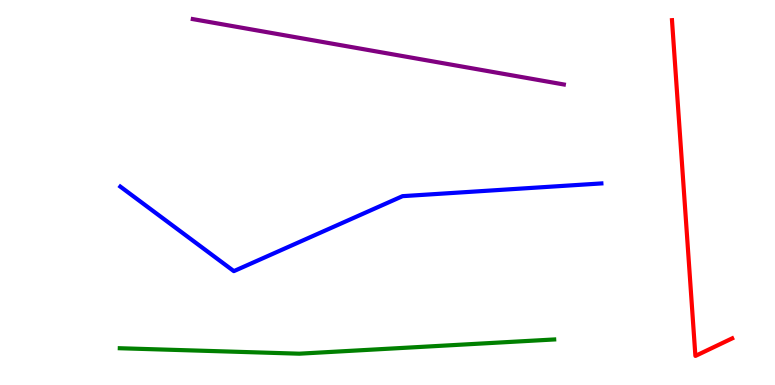[{'lines': ['blue', 'red'], 'intersections': []}, {'lines': ['green', 'red'], 'intersections': []}, {'lines': ['purple', 'red'], 'intersections': []}, {'lines': ['blue', 'green'], 'intersections': []}, {'lines': ['blue', 'purple'], 'intersections': []}, {'lines': ['green', 'purple'], 'intersections': []}]